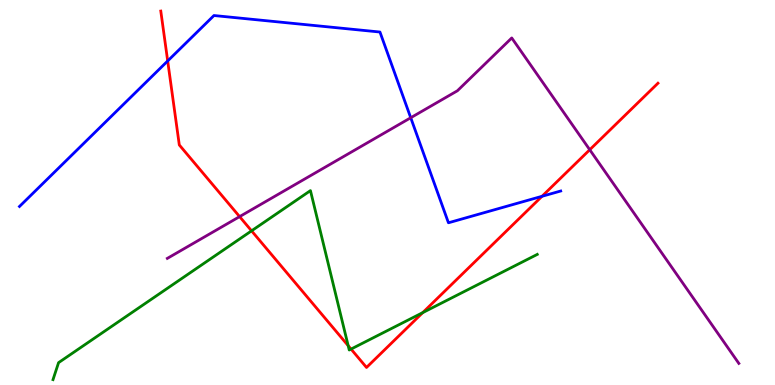[{'lines': ['blue', 'red'], 'intersections': [{'x': 2.16, 'y': 8.42}, {'x': 6.99, 'y': 4.9}]}, {'lines': ['green', 'red'], 'intersections': [{'x': 3.25, 'y': 4.0}, {'x': 4.49, 'y': 1.02}, {'x': 4.53, 'y': 0.933}, {'x': 5.45, 'y': 1.88}]}, {'lines': ['purple', 'red'], 'intersections': [{'x': 3.09, 'y': 4.37}, {'x': 7.61, 'y': 6.11}]}, {'lines': ['blue', 'green'], 'intersections': []}, {'lines': ['blue', 'purple'], 'intersections': [{'x': 5.3, 'y': 6.94}]}, {'lines': ['green', 'purple'], 'intersections': []}]